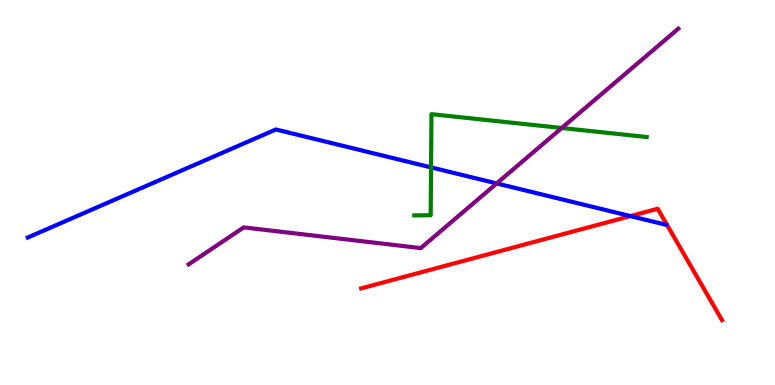[{'lines': ['blue', 'red'], 'intersections': [{'x': 8.13, 'y': 4.39}]}, {'lines': ['green', 'red'], 'intersections': []}, {'lines': ['purple', 'red'], 'intersections': []}, {'lines': ['blue', 'green'], 'intersections': [{'x': 5.56, 'y': 5.65}]}, {'lines': ['blue', 'purple'], 'intersections': [{'x': 6.41, 'y': 5.24}]}, {'lines': ['green', 'purple'], 'intersections': [{'x': 7.25, 'y': 6.68}]}]